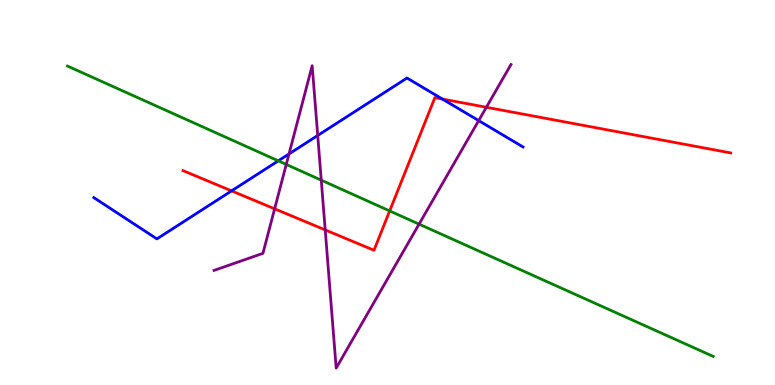[{'lines': ['blue', 'red'], 'intersections': [{'x': 2.99, 'y': 5.04}, {'x': 5.71, 'y': 7.43}]}, {'lines': ['green', 'red'], 'intersections': [{'x': 5.03, 'y': 4.52}]}, {'lines': ['purple', 'red'], 'intersections': [{'x': 3.54, 'y': 4.58}, {'x': 4.2, 'y': 4.03}, {'x': 6.28, 'y': 7.21}]}, {'lines': ['blue', 'green'], 'intersections': [{'x': 3.59, 'y': 5.82}]}, {'lines': ['blue', 'purple'], 'intersections': [{'x': 3.73, 'y': 6.0}, {'x': 4.1, 'y': 6.48}, {'x': 6.18, 'y': 6.87}]}, {'lines': ['green', 'purple'], 'intersections': [{'x': 3.69, 'y': 5.73}, {'x': 4.15, 'y': 5.32}, {'x': 5.41, 'y': 4.18}]}]